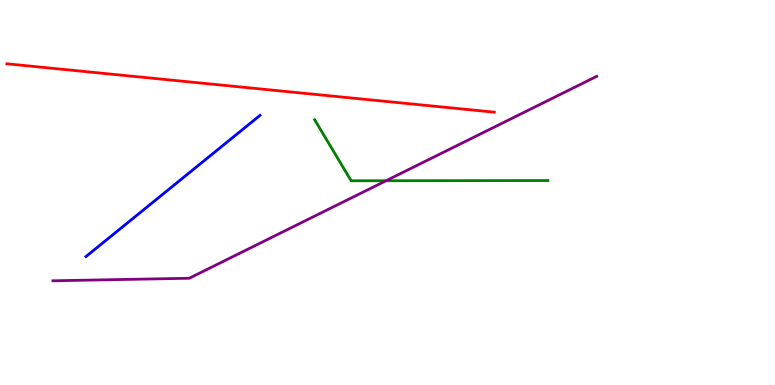[{'lines': ['blue', 'red'], 'intersections': []}, {'lines': ['green', 'red'], 'intersections': []}, {'lines': ['purple', 'red'], 'intersections': []}, {'lines': ['blue', 'green'], 'intersections': []}, {'lines': ['blue', 'purple'], 'intersections': []}, {'lines': ['green', 'purple'], 'intersections': [{'x': 4.98, 'y': 5.31}]}]